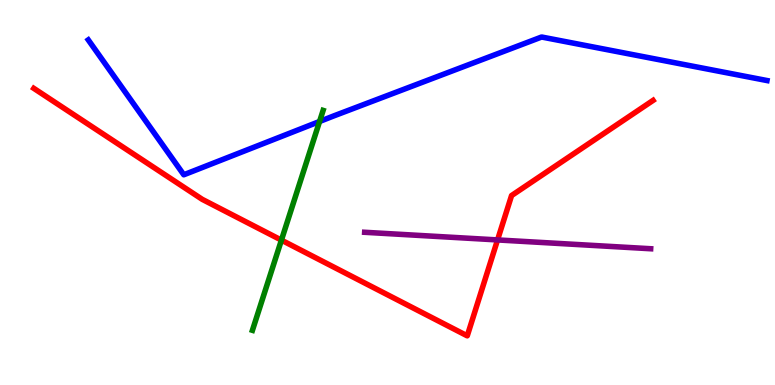[{'lines': ['blue', 'red'], 'intersections': []}, {'lines': ['green', 'red'], 'intersections': [{'x': 3.63, 'y': 3.76}]}, {'lines': ['purple', 'red'], 'intersections': [{'x': 6.42, 'y': 3.77}]}, {'lines': ['blue', 'green'], 'intersections': [{'x': 4.12, 'y': 6.84}]}, {'lines': ['blue', 'purple'], 'intersections': []}, {'lines': ['green', 'purple'], 'intersections': []}]